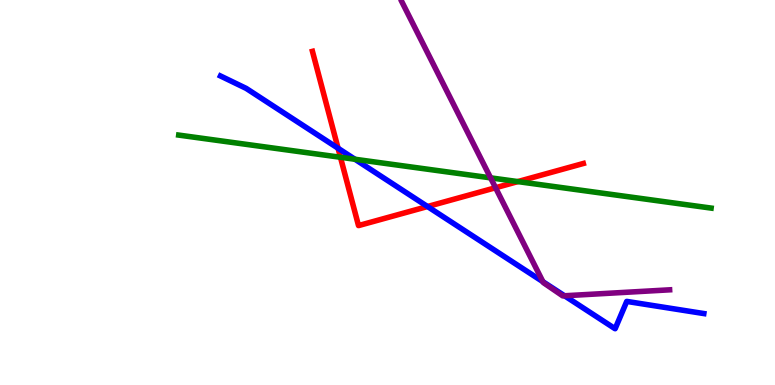[{'lines': ['blue', 'red'], 'intersections': [{'x': 4.36, 'y': 6.15}, {'x': 5.52, 'y': 4.64}]}, {'lines': ['green', 'red'], 'intersections': [{'x': 4.39, 'y': 5.92}, {'x': 6.68, 'y': 5.28}]}, {'lines': ['purple', 'red'], 'intersections': [{'x': 6.39, 'y': 5.12}]}, {'lines': ['blue', 'green'], 'intersections': [{'x': 4.58, 'y': 5.86}]}, {'lines': ['blue', 'purple'], 'intersections': [{'x': 7.01, 'y': 2.68}, {'x': 7.28, 'y': 2.32}]}, {'lines': ['green', 'purple'], 'intersections': [{'x': 6.33, 'y': 5.38}]}]